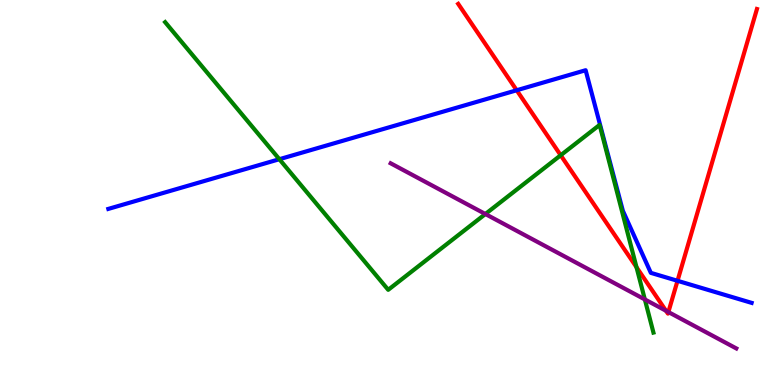[{'lines': ['blue', 'red'], 'intersections': [{'x': 6.67, 'y': 7.66}, {'x': 8.74, 'y': 2.71}]}, {'lines': ['green', 'red'], 'intersections': [{'x': 7.23, 'y': 5.97}, {'x': 8.21, 'y': 3.06}]}, {'lines': ['purple', 'red'], 'intersections': [{'x': 8.59, 'y': 1.93}, {'x': 8.62, 'y': 1.89}]}, {'lines': ['blue', 'green'], 'intersections': [{'x': 3.6, 'y': 5.86}]}, {'lines': ['blue', 'purple'], 'intersections': []}, {'lines': ['green', 'purple'], 'intersections': [{'x': 6.26, 'y': 4.44}, {'x': 8.32, 'y': 2.22}]}]